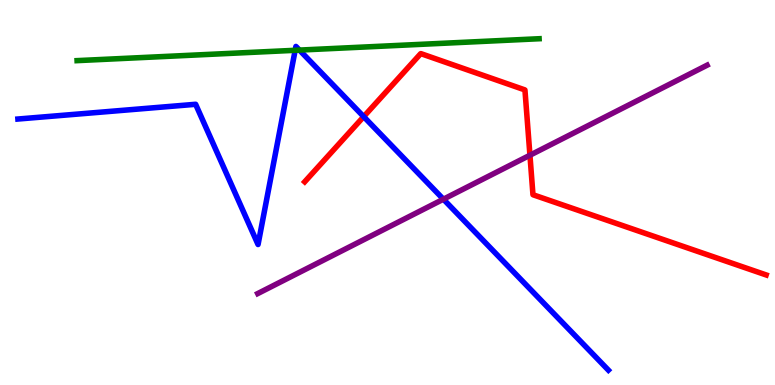[{'lines': ['blue', 'red'], 'intersections': [{'x': 4.69, 'y': 6.97}]}, {'lines': ['green', 'red'], 'intersections': []}, {'lines': ['purple', 'red'], 'intersections': [{'x': 6.84, 'y': 5.97}]}, {'lines': ['blue', 'green'], 'intersections': [{'x': 3.81, 'y': 8.69}, {'x': 3.86, 'y': 8.7}]}, {'lines': ['blue', 'purple'], 'intersections': [{'x': 5.72, 'y': 4.83}]}, {'lines': ['green', 'purple'], 'intersections': []}]